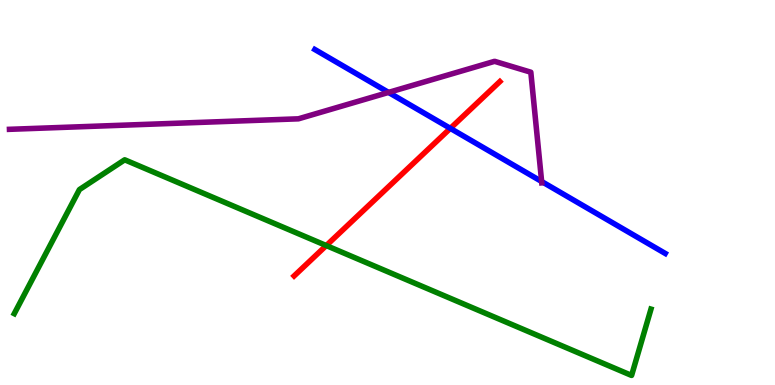[{'lines': ['blue', 'red'], 'intersections': [{'x': 5.81, 'y': 6.67}]}, {'lines': ['green', 'red'], 'intersections': [{'x': 4.21, 'y': 3.62}]}, {'lines': ['purple', 'red'], 'intersections': []}, {'lines': ['blue', 'green'], 'intersections': []}, {'lines': ['blue', 'purple'], 'intersections': [{'x': 5.01, 'y': 7.6}, {'x': 6.99, 'y': 5.29}]}, {'lines': ['green', 'purple'], 'intersections': []}]